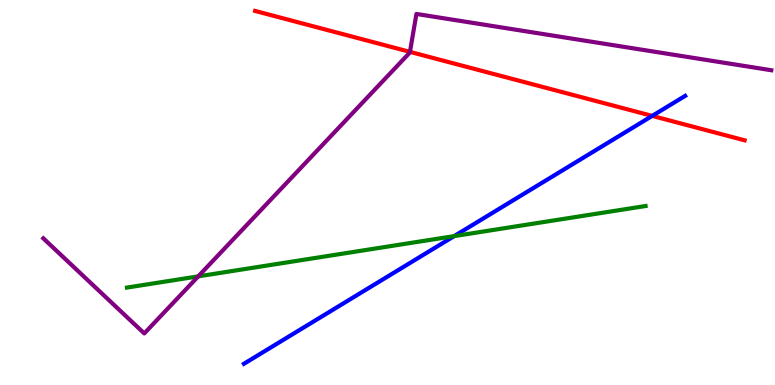[{'lines': ['blue', 'red'], 'intersections': [{'x': 8.42, 'y': 6.99}]}, {'lines': ['green', 'red'], 'intersections': []}, {'lines': ['purple', 'red'], 'intersections': [{'x': 5.29, 'y': 8.65}]}, {'lines': ['blue', 'green'], 'intersections': [{'x': 5.86, 'y': 3.87}]}, {'lines': ['blue', 'purple'], 'intersections': []}, {'lines': ['green', 'purple'], 'intersections': [{'x': 2.56, 'y': 2.82}]}]